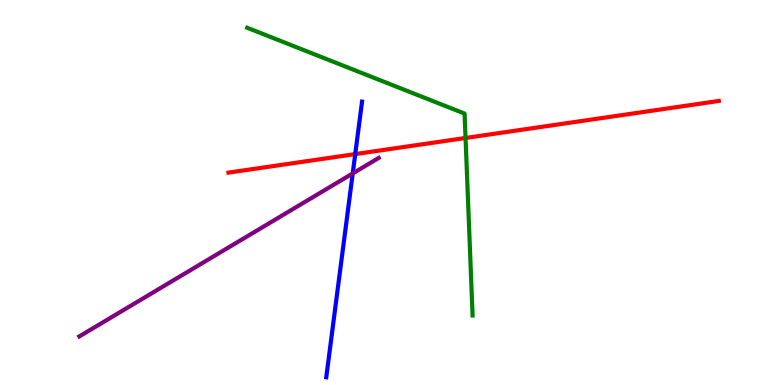[{'lines': ['blue', 'red'], 'intersections': [{'x': 4.58, 'y': 6.0}]}, {'lines': ['green', 'red'], 'intersections': [{'x': 6.01, 'y': 6.42}]}, {'lines': ['purple', 'red'], 'intersections': []}, {'lines': ['blue', 'green'], 'intersections': []}, {'lines': ['blue', 'purple'], 'intersections': [{'x': 4.55, 'y': 5.5}]}, {'lines': ['green', 'purple'], 'intersections': []}]